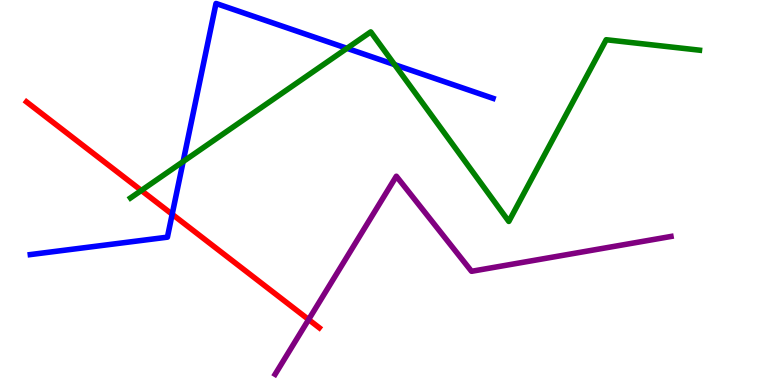[{'lines': ['blue', 'red'], 'intersections': [{'x': 2.22, 'y': 4.43}]}, {'lines': ['green', 'red'], 'intersections': [{'x': 1.82, 'y': 5.05}]}, {'lines': ['purple', 'red'], 'intersections': [{'x': 3.98, 'y': 1.7}]}, {'lines': ['blue', 'green'], 'intersections': [{'x': 2.36, 'y': 5.8}, {'x': 4.48, 'y': 8.75}, {'x': 5.09, 'y': 8.32}]}, {'lines': ['blue', 'purple'], 'intersections': []}, {'lines': ['green', 'purple'], 'intersections': []}]